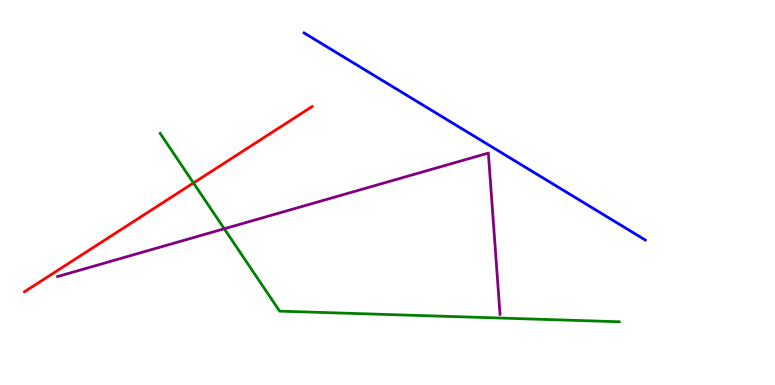[{'lines': ['blue', 'red'], 'intersections': []}, {'lines': ['green', 'red'], 'intersections': [{'x': 2.5, 'y': 5.25}]}, {'lines': ['purple', 'red'], 'intersections': []}, {'lines': ['blue', 'green'], 'intersections': []}, {'lines': ['blue', 'purple'], 'intersections': []}, {'lines': ['green', 'purple'], 'intersections': [{'x': 2.89, 'y': 4.06}]}]